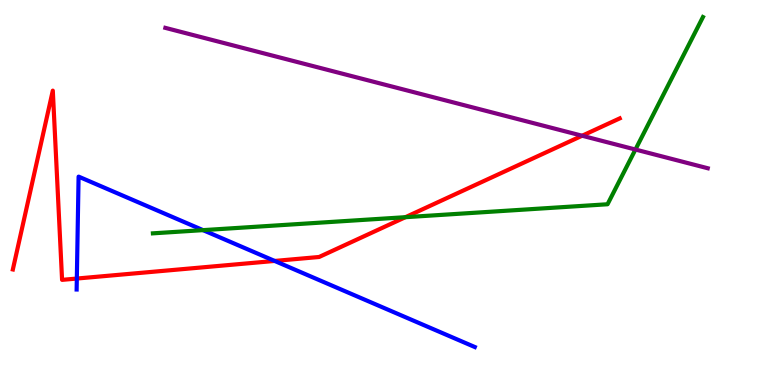[{'lines': ['blue', 'red'], 'intersections': [{'x': 0.991, 'y': 2.76}, {'x': 3.54, 'y': 3.22}]}, {'lines': ['green', 'red'], 'intersections': [{'x': 5.23, 'y': 4.36}]}, {'lines': ['purple', 'red'], 'intersections': [{'x': 7.51, 'y': 6.47}]}, {'lines': ['blue', 'green'], 'intersections': [{'x': 2.62, 'y': 4.02}]}, {'lines': ['blue', 'purple'], 'intersections': []}, {'lines': ['green', 'purple'], 'intersections': [{'x': 8.2, 'y': 6.12}]}]